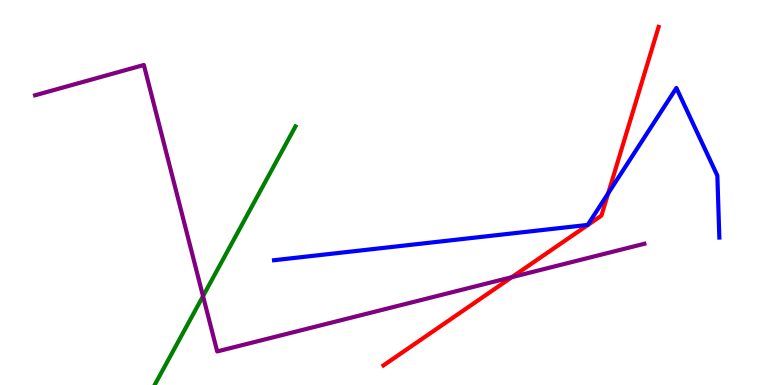[{'lines': ['blue', 'red'], 'intersections': [{'x': 7.85, 'y': 4.98}]}, {'lines': ['green', 'red'], 'intersections': []}, {'lines': ['purple', 'red'], 'intersections': [{'x': 6.6, 'y': 2.8}]}, {'lines': ['blue', 'green'], 'intersections': []}, {'lines': ['blue', 'purple'], 'intersections': []}, {'lines': ['green', 'purple'], 'intersections': [{'x': 2.62, 'y': 2.31}]}]